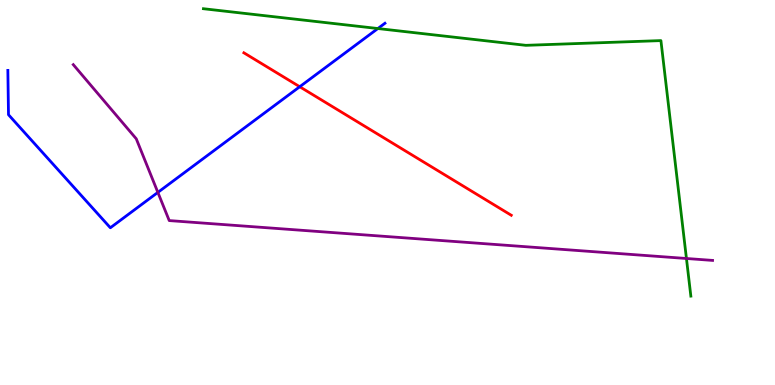[{'lines': ['blue', 'red'], 'intersections': [{'x': 3.87, 'y': 7.75}]}, {'lines': ['green', 'red'], 'intersections': []}, {'lines': ['purple', 'red'], 'intersections': []}, {'lines': ['blue', 'green'], 'intersections': [{'x': 4.88, 'y': 9.26}]}, {'lines': ['blue', 'purple'], 'intersections': [{'x': 2.04, 'y': 5.0}]}, {'lines': ['green', 'purple'], 'intersections': [{'x': 8.86, 'y': 3.29}]}]